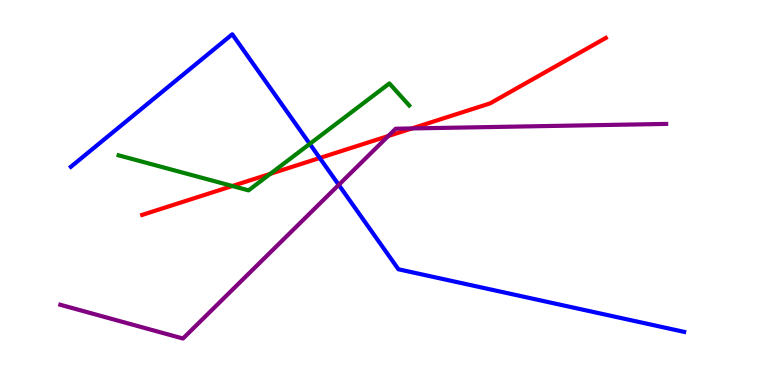[{'lines': ['blue', 'red'], 'intersections': [{'x': 4.13, 'y': 5.9}]}, {'lines': ['green', 'red'], 'intersections': [{'x': 3.0, 'y': 5.17}, {'x': 3.49, 'y': 5.48}]}, {'lines': ['purple', 'red'], 'intersections': [{'x': 5.01, 'y': 6.47}, {'x': 5.32, 'y': 6.66}]}, {'lines': ['blue', 'green'], 'intersections': [{'x': 4.0, 'y': 6.26}]}, {'lines': ['blue', 'purple'], 'intersections': [{'x': 4.37, 'y': 5.2}]}, {'lines': ['green', 'purple'], 'intersections': []}]